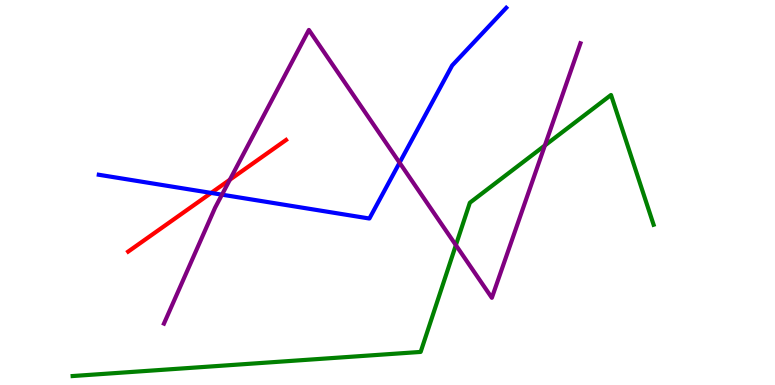[{'lines': ['blue', 'red'], 'intersections': [{'x': 2.72, 'y': 4.99}]}, {'lines': ['green', 'red'], 'intersections': []}, {'lines': ['purple', 'red'], 'intersections': [{'x': 2.97, 'y': 5.33}]}, {'lines': ['blue', 'green'], 'intersections': []}, {'lines': ['blue', 'purple'], 'intersections': [{'x': 2.86, 'y': 4.94}, {'x': 5.16, 'y': 5.77}]}, {'lines': ['green', 'purple'], 'intersections': [{'x': 5.88, 'y': 3.63}, {'x': 7.03, 'y': 6.22}]}]